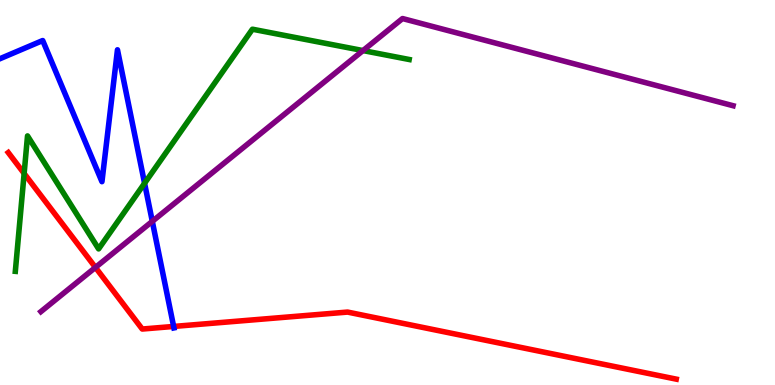[{'lines': ['blue', 'red'], 'intersections': [{'x': 2.24, 'y': 1.52}]}, {'lines': ['green', 'red'], 'intersections': [{'x': 0.311, 'y': 5.49}]}, {'lines': ['purple', 'red'], 'intersections': [{'x': 1.23, 'y': 3.05}]}, {'lines': ['blue', 'green'], 'intersections': [{'x': 1.87, 'y': 5.24}]}, {'lines': ['blue', 'purple'], 'intersections': [{'x': 1.97, 'y': 4.25}]}, {'lines': ['green', 'purple'], 'intersections': [{'x': 4.68, 'y': 8.69}]}]